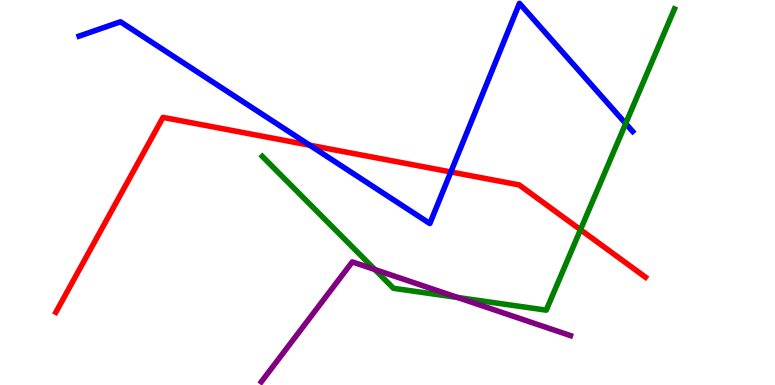[{'lines': ['blue', 'red'], 'intersections': [{'x': 4.0, 'y': 6.23}, {'x': 5.82, 'y': 5.53}]}, {'lines': ['green', 'red'], 'intersections': [{'x': 7.49, 'y': 4.03}]}, {'lines': ['purple', 'red'], 'intersections': []}, {'lines': ['blue', 'green'], 'intersections': [{'x': 8.07, 'y': 6.79}]}, {'lines': ['blue', 'purple'], 'intersections': []}, {'lines': ['green', 'purple'], 'intersections': [{'x': 4.84, 'y': 3.0}, {'x': 5.9, 'y': 2.27}]}]